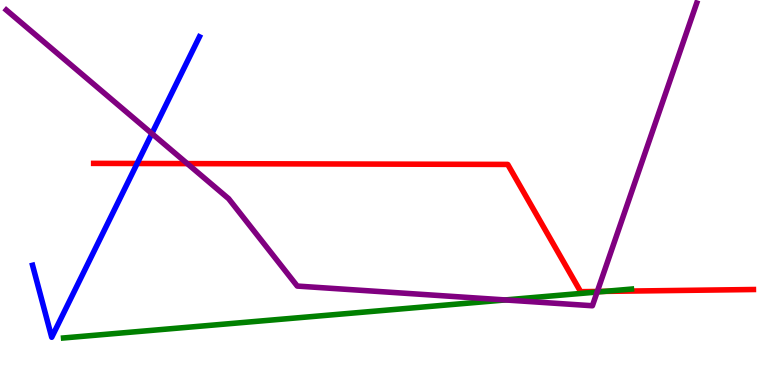[{'lines': ['blue', 'red'], 'intersections': [{'x': 1.77, 'y': 5.75}]}, {'lines': ['green', 'red'], 'intersections': [{'x': 7.8, 'y': 2.43}]}, {'lines': ['purple', 'red'], 'intersections': [{'x': 2.42, 'y': 5.75}, {'x': 7.71, 'y': 2.43}]}, {'lines': ['blue', 'green'], 'intersections': []}, {'lines': ['blue', 'purple'], 'intersections': [{'x': 1.96, 'y': 6.53}]}, {'lines': ['green', 'purple'], 'intersections': [{'x': 6.52, 'y': 2.21}, {'x': 7.7, 'y': 2.41}]}]